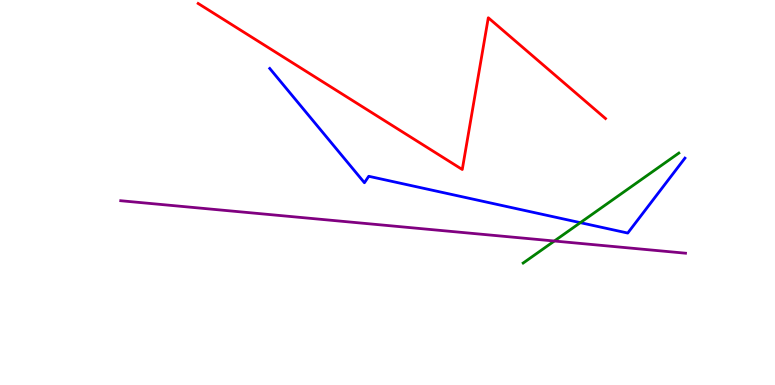[{'lines': ['blue', 'red'], 'intersections': []}, {'lines': ['green', 'red'], 'intersections': []}, {'lines': ['purple', 'red'], 'intersections': []}, {'lines': ['blue', 'green'], 'intersections': [{'x': 7.49, 'y': 4.22}]}, {'lines': ['blue', 'purple'], 'intersections': []}, {'lines': ['green', 'purple'], 'intersections': [{'x': 7.15, 'y': 3.74}]}]